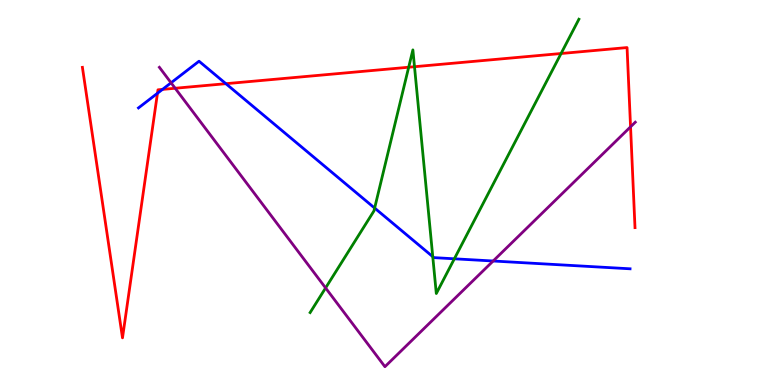[{'lines': ['blue', 'red'], 'intersections': [{'x': 2.03, 'y': 7.58}, {'x': 2.1, 'y': 7.68}, {'x': 2.91, 'y': 7.83}]}, {'lines': ['green', 'red'], 'intersections': [{'x': 5.27, 'y': 8.25}, {'x': 5.35, 'y': 8.27}, {'x': 7.24, 'y': 8.61}]}, {'lines': ['purple', 'red'], 'intersections': [{'x': 2.26, 'y': 7.71}, {'x': 8.14, 'y': 6.71}]}, {'lines': ['blue', 'green'], 'intersections': [{'x': 4.83, 'y': 4.6}, {'x': 5.58, 'y': 3.33}, {'x': 5.86, 'y': 3.28}]}, {'lines': ['blue', 'purple'], 'intersections': [{'x': 2.21, 'y': 7.85}, {'x': 6.36, 'y': 3.22}]}, {'lines': ['green', 'purple'], 'intersections': [{'x': 4.2, 'y': 2.52}]}]